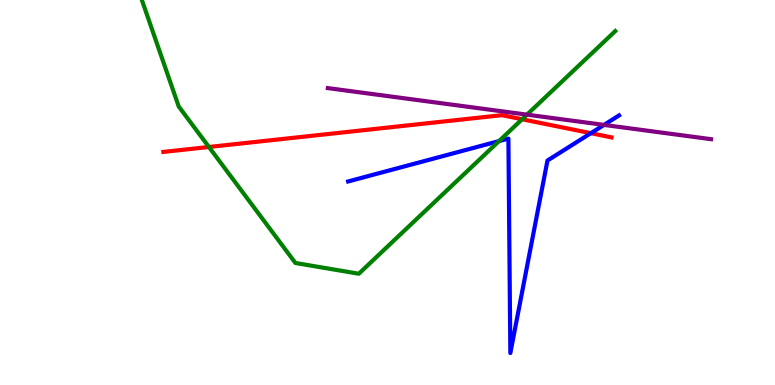[{'lines': ['blue', 'red'], 'intersections': [{'x': 7.62, 'y': 6.54}]}, {'lines': ['green', 'red'], 'intersections': [{'x': 2.7, 'y': 6.18}, {'x': 6.74, 'y': 6.9}]}, {'lines': ['purple', 'red'], 'intersections': []}, {'lines': ['blue', 'green'], 'intersections': [{'x': 6.44, 'y': 6.34}]}, {'lines': ['blue', 'purple'], 'intersections': [{'x': 7.79, 'y': 6.76}]}, {'lines': ['green', 'purple'], 'intersections': [{'x': 6.8, 'y': 7.02}]}]